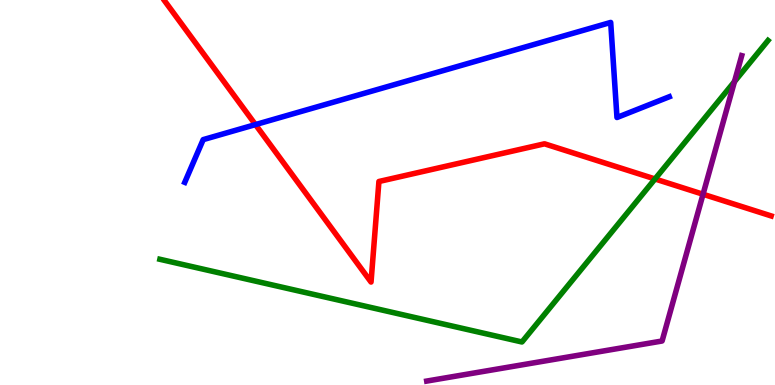[{'lines': ['blue', 'red'], 'intersections': [{'x': 3.3, 'y': 6.76}]}, {'lines': ['green', 'red'], 'intersections': [{'x': 8.45, 'y': 5.35}]}, {'lines': ['purple', 'red'], 'intersections': [{'x': 9.07, 'y': 4.95}]}, {'lines': ['blue', 'green'], 'intersections': []}, {'lines': ['blue', 'purple'], 'intersections': []}, {'lines': ['green', 'purple'], 'intersections': [{'x': 9.48, 'y': 7.88}]}]